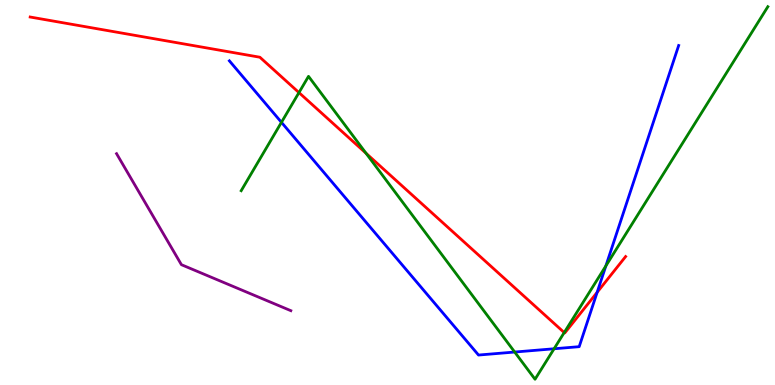[{'lines': ['blue', 'red'], 'intersections': [{'x': 7.71, 'y': 2.41}]}, {'lines': ['green', 'red'], 'intersections': [{'x': 3.86, 'y': 7.6}, {'x': 4.72, 'y': 6.02}, {'x': 7.28, 'y': 1.36}]}, {'lines': ['purple', 'red'], 'intersections': []}, {'lines': ['blue', 'green'], 'intersections': [{'x': 3.63, 'y': 6.82}, {'x': 6.64, 'y': 0.856}, {'x': 7.15, 'y': 0.941}, {'x': 7.82, 'y': 3.09}]}, {'lines': ['blue', 'purple'], 'intersections': []}, {'lines': ['green', 'purple'], 'intersections': []}]